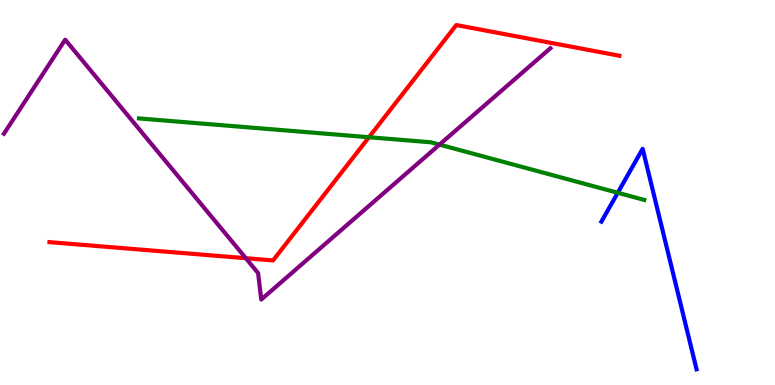[{'lines': ['blue', 'red'], 'intersections': []}, {'lines': ['green', 'red'], 'intersections': [{'x': 4.76, 'y': 6.44}]}, {'lines': ['purple', 'red'], 'intersections': [{'x': 3.17, 'y': 3.29}]}, {'lines': ['blue', 'green'], 'intersections': [{'x': 7.97, 'y': 4.99}]}, {'lines': ['blue', 'purple'], 'intersections': []}, {'lines': ['green', 'purple'], 'intersections': [{'x': 5.67, 'y': 6.24}]}]